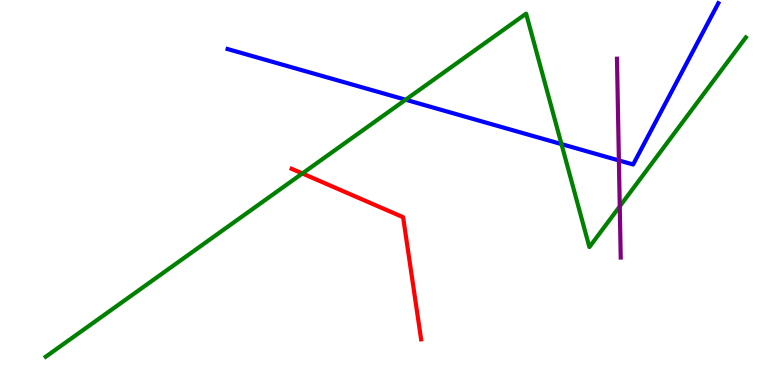[{'lines': ['blue', 'red'], 'intersections': []}, {'lines': ['green', 'red'], 'intersections': [{'x': 3.9, 'y': 5.49}]}, {'lines': ['purple', 'red'], 'intersections': []}, {'lines': ['blue', 'green'], 'intersections': [{'x': 5.23, 'y': 7.41}, {'x': 7.24, 'y': 6.26}]}, {'lines': ['blue', 'purple'], 'intersections': [{'x': 7.99, 'y': 5.83}]}, {'lines': ['green', 'purple'], 'intersections': [{'x': 8.0, 'y': 4.64}]}]